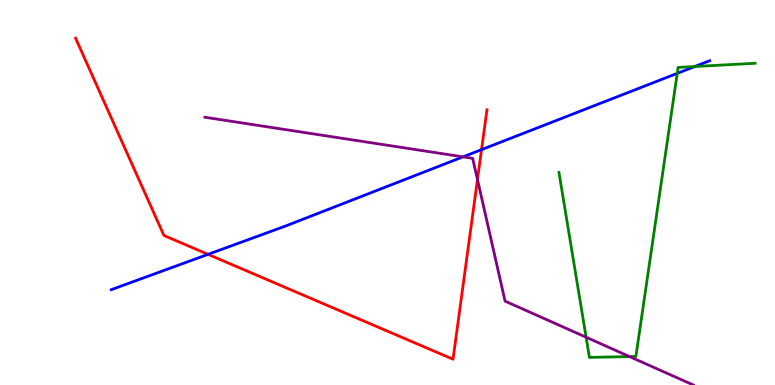[{'lines': ['blue', 'red'], 'intersections': [{'x': 2.68, 'y': 3.39}, {'x': 6.21, 'y': 6.11}]}, {'lines': ['green', 'red'], 'intersections': []}, {'lines': ['purple', 'red'], 'intersections': [{'x': 6.16, 'y': 5.34}]}, {'lines': ['blue', 'green'], 'intersections': [{'x': 8.74, 'y': 8.09}, {'x': 8.97, 'y': 8.27}]}, {'lines': ['blue', 'purple'], 'intersections': [{'x': 5.97, 'y': 5.93}]}, {'lines': ['green', 'purple'], 'intersections': [{'x': 7.56, 'y': 1.24}, {'x': 8.12, 'y': 0.738}]}]